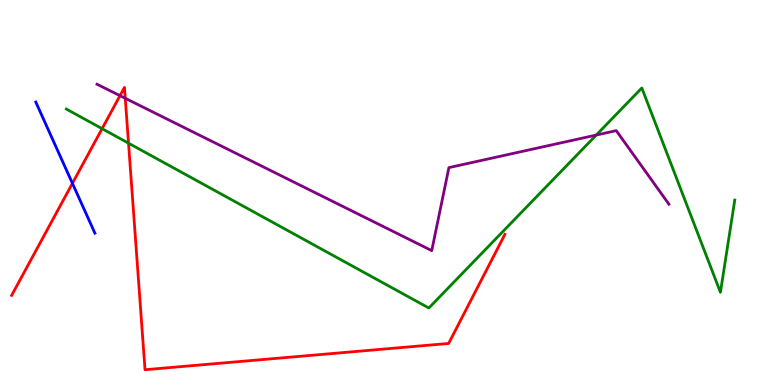[{'lines': ['blue', 'red'], 'intersections': [{'x': 0.935, 'y': 5.24}]}, {'lines': ['green', 'red'], 'intersections': [{'x': 1.32, 'y': 6.66}, {'x': 1.66, 'y': 6.28}]}, {'lines': ['purple', 'red'], 'intersections': [{'x': 1.55, 'y': 7.52}, {'x': 1.62, 'y': 7.45}]}, {'lines': ['blue', 'green'], 'intersections': []}, {'lines': ['blue', 'purple'], 'intersections': []}, {'lines': ['green', 'purple'], 'intersections': [{'x': 7.69, 'y': 6.49}]}]